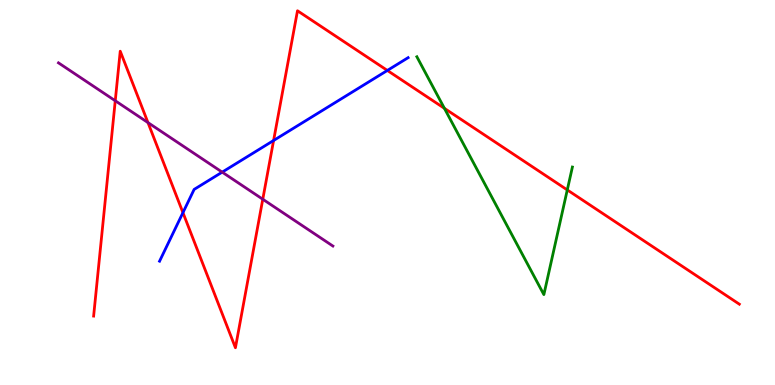[{'lines': ['blue', 'red'], 'intersections': [{'x': 2.36, 'y': 4.48}, {'x': 3.53, 'y': 6.35}, {'x': 5.0, 'y': 8.17}]}, {'lines': ['green', 'red'], 'intersections': [{'x': 5.73, 'y': 7.19}, {'x': 7.32, 'y': 5.07}]}, {'lines': ['purple', 'red'], 'intersections': [{'x': 1.49, 'y': 7.38}, {'x': 1.91, 'y': 6.82}, {'x': 3.39, 'y': 4.83}]}, {'lines': ['blue', 'green'], 'intersections': []}, {'lines': ['blue', 'purple'], 'intersections': [{'x': 2.87, 'y': 5.53}]}, {'lines': ['green', 'purple'], 'intersections': []}]